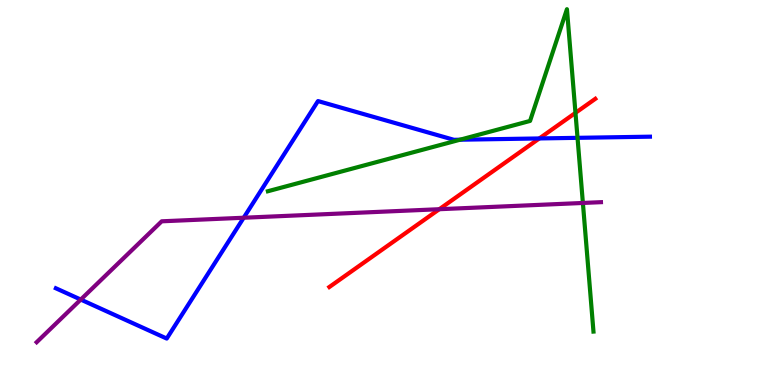[{'lines': ['blue', 'red'], 'intersections': [{'x': 6.96, 'y': 6.4}]}, {'lines': ['green', 'red'], 'intersections': [{'x': 7.43, 'y': 7.07}]}, {'lines': ['purple', 'red'], 'intersections': [{'x': 5.67, 'y': 4.57}]}, {'lines': ['blue', 'green'], 'intersections': [{'x': 5.94, 'y': 6.37}, {'x': 7.45, 'y': 6.42}]}, {'lines': ['blue', 'purple'], 'intersections': [{'x': 1.04, 'y': 2.22}, {'x': 3.14, 'y': 4.34}]}, {'lines': ['green', 'purple'], 'intersections': [{'x': 7.52, 'y': 4.73}]}]